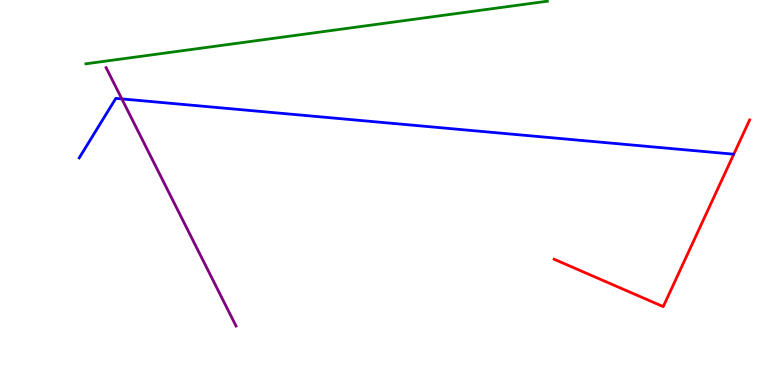[{'lines': ['blue', 'red'], 'intersections': []}, {'lines': ['green', 'red'], 'intersections': []}, {'lines': ['purple', 'red'], 'intersections': []}, {'lines': ['blue', 'green'], 'intersections': []}, {'lines': ['blue', 'purple'], 'intersections': [{'x': 1.57, 'y': 7.43}]}, {'lines': ['green', 'purple'], 'intersections': []}]